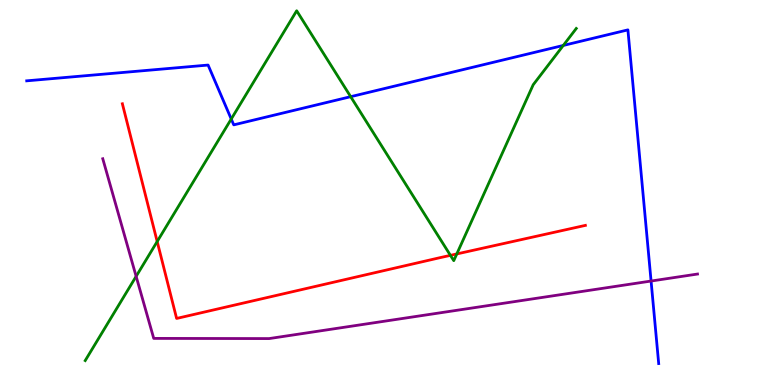[{'lines': ['blue', 'red'], 'intersections': []}, {'lines': ['green', 'red'], 'intersections': [{'x': 2.03, 'y': 3.73}, {'x': 5.81, 'y': 3.37}, {'x': 5.89, 'y': 3.4}]}, {'lines': ['purple', 'red'], 'intersections': []}, {'lines': ['blue', 'green'], 'intersections': [{'x': 2.98, 'y': 6.91}, {'x': 4.52, 'y': 7.49}, {'x': 7.27, 'y': 8.82}]}, {'lines': ['blue', 'purple'], 'intersections': [{'x': 8.4, 'y': 2.7}]}, {'lines': ['green', 'purple'], 'intersections': [{'x': 1.76, 'y': 2.82}]}]